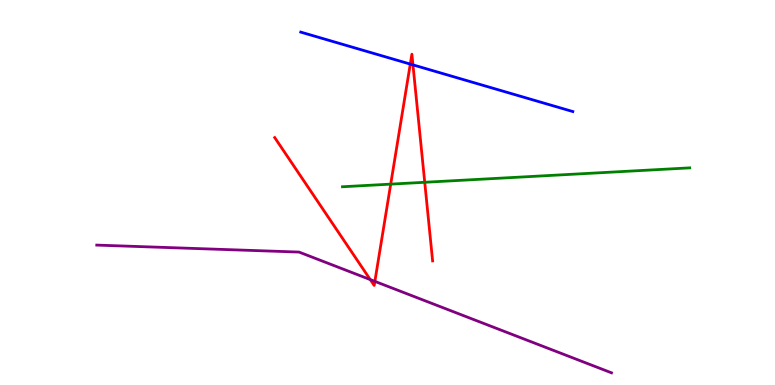[{'lines': ['blue', 'red'], 'intersections': [{'x': 5.29, 'y': 8.34}, {'x': 5.33, 'y': 8.31}]}, {'lines': ['green', 'red'], 'intersections': [{'x': 5.04, 'y': 5.22}, {'x': 5.48, 'y': 5.27}]}, {'lines': ['purple', 'red'], 'intersections': [{'x': 4.78, 'y': 2.74}, {'x': 4.84, 'y': 2.69}]}, {'lines': ['blue', 'green'], 'intersections': []}, {'lines': ['blue', 'purple'], 'intersections': []}, {'lines': ['green', 'purple'], 'intersections': []}]